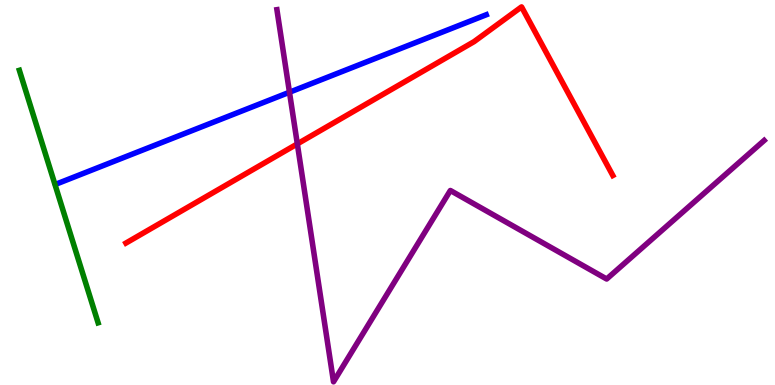[{'lines': ['blue', 'red'], 'intersections': []}, {'lines': ['green', 'red'], 'intersections': []}, {'lines': ['purple', 'red'], 'intersections': [{'x': 3.84, 'y': 6.26}]}, {'lines': ['blue', 'green'], 'intersections': []}, {'lines': ['blue', 'purple'], 'intersections': [{'x': 3.74, 'y': 7.6}]}, {'lines': ['green', 'purple'], 'intersections': []}]